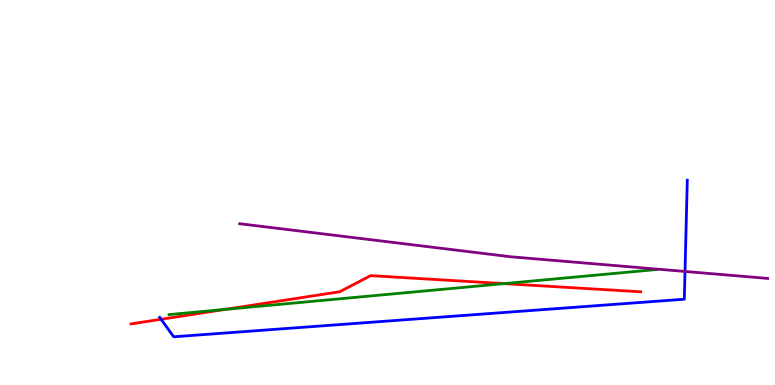[{'lines': ['blue', 'red'], 'intersections': [{'x': 2.08, 'y': 1.71}]}, {'lines': ['green', 'red'], 'intersections': [{'x': 2.9, 'y': 1.96}, {'x': 6.5, 'y': 2.63}]}, {'lines': ['purple', 'red'], 'intersections': []}, {'lines': ['blue', 'green'], 'intersections': []}, {'lines': ['blue', 'purple'], 'intersections': [{'x': 8.84, 'y': 2.95}]}, {'lines': ['green', 'purple'], 'intersections': []}]